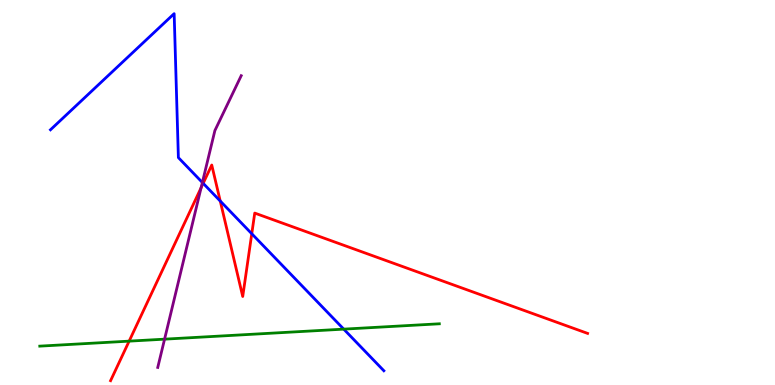[{'lines': ['blue', 'red'], 'intersections': [{'x': 2.62, 'y': 5.24}, {'x': 2.84, 'y': 4.78}, {'x': 3.25, 'y': 3.93}]}, {'lines': ['green', 'red'], 'intersections': [{'x': 1.67, 'y': 1.14}]}, {'lines': ['purple', 'red'], 'intersections': [{'x': 2.59, 'y': 5.12}]}, {'lines': ['blue', 'green'], 'intersections': [{'x': 4.44, 'y': 1.45}]}, {'lines': ['blue', 'purple'], 'intersections': [{'x': 2.61, 'y': 5.26}]}, {'lines': ['green', 'purple'], 'intersections': [{'x': 2.12, 'y': 1.19}]}]